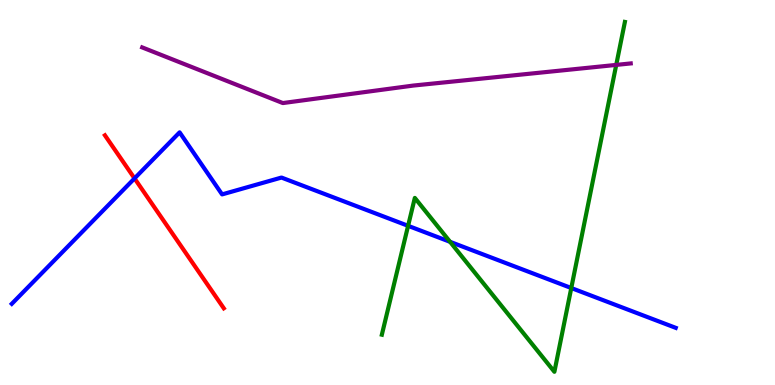[{'lines': ['blue', 'red'], 'intersections': [{'x': 1.74, 'y': 5.37}]}, {'lines': ['green', 'red'], 'intersections': []}, {'lines': ['purple', 'red'], 'intersections': []}, {'lines': ['blue', 'green'], 'intersections': [{'x': 5.27, 'y': 4.13}, {'x': 5.81, 'y': 3.72}, {'x': 7.37, 'y': 2.52}]}, {'lines': ['blue', 'purple'], 'intersections': []}, {'lines': ['green', 'purple'], 'intersections': [{'x': 7.95, 'y': 8.31}]}]